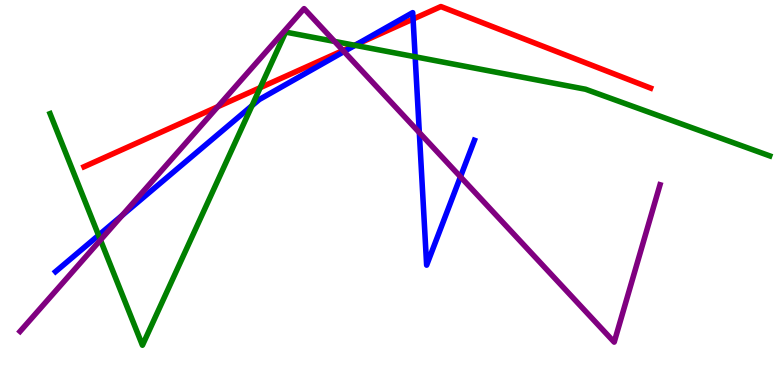[{'lines': ['blue', 'red'], 'intersections': [{'x': 4.6, 'y': 8.85}, {'x': 5.33, 'y': 9.5}]}, {'lines': ['green', 'red'], 'intersections': [{'x': 3.36, 'y': 7.72}, {'x': 4.58, 'y': 8.82}]}, {'lines': ['purple', 'red'], 'intersections': [{'x': 2.81, 'y': 7.23}, {'x': 4.43, 'y': 8.69}]}, {'lines': ['blue', 'green'], 'intersections': [{'x': 1.27, 'y': 3.89}, {'x': 3.25, 'y': 7.25}, {'x': 4.58, 'y': 8.82}, {'x': 5.36, 'y': 8.53}]}, {'lines': ['blue', 'purple'], 'intersections': [{'x': 1.58, 'y': 4.41}, {'x': 4.44, 'y': 8.66}, {'x': 5.41, 'y': 6.56}, {'x': 5.94, 'y': 5.41}]}, {'lines': ['green', 'purple'], 'intersections': [{'x': 1.3, 'y': 3.77}, {'x': 4.32, 'y': 8.92}]}]